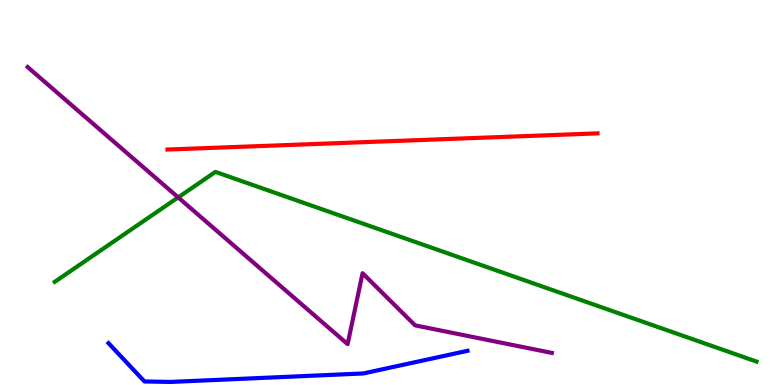[{'lines': ['blue', 'red'], 'intersections': []}, {'lines': ['green', 'red'], 'intersections': []}, {'lines': ['purple', 'red'], 'intersections': []}, {'lines': ['blue', 'green'], 'intersections': []}, {'lines': ['blue', 'purple'], 'intersections': []}, {'lines': ['green', 'purple'], 'intersections': [{'x': 2.3, 'y': 4.87}]}]